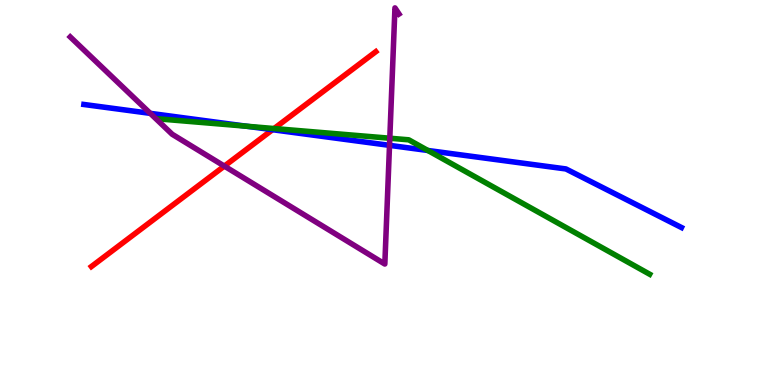[{'lines': ['blue', 'red'], 'intersections': [{'x': 3.52, 'y': 6.63}]}, {'lines': ['green', 'red'], 'intersections': [{'x': 3.54, 'y': 6.66}]}, {'lines': ['purple', 'red'], 'intersections': [{'x': 2.89, 'y': 5.69}]}, {'lines': ['blue', 'green'], 'intersections': [{'x': 3.18, 'y': 6.72}, {'x': 5.52, 'y': 6.09}]}, {'lines': ['blue', 'purple'], 'intersections': [{'x': 1.94, 'y': 7.06}, {'x': 5.03, 'y': 6.22}]}, {'lines': ['green', 'purple'], 'intersections': [{'x': 5.03, 'y': 6.41}]}]